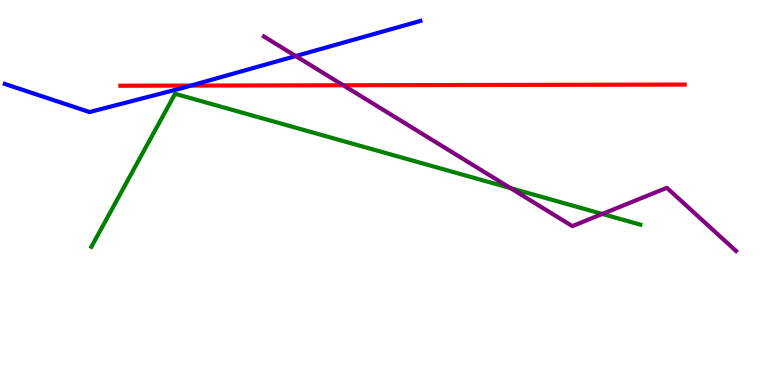[{'lines': ['blue', 'red'], 'intersections': [{'x': 2.46, 'y': 7.78}]}, {'lines': ['green', 'red'], 'intersections': []}, {'lines': ['purple', 'red'], 'intersections': [{'x': 4.43, 'y': 7.79}]}, {'lines': ['blue', 'green'], 'intersections': []}, {'lines': ['blue', 'purple'], 'intersections': [{'x': 3.82, 'y': 8.54}]}, {'lines': ['green', 'purple'], 'intersections': [{'x': 6.59, 'y': 5.11}, {'x': 7.77, 'y': 4.44}]}]